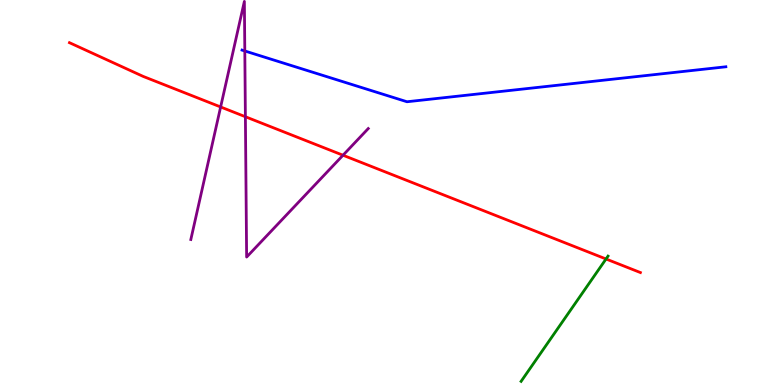[{'lines': ['blue', 'red'], 'intersections': []}, {'lines': ['green', 'red'], 'intersections': [{'x': 7.82, 'y': 3.27}]}, {'lines': ['purple', 'red'], 'intersections': [{'x': 2.85, 'y': 7.22}, {'x': 3.17, 'y': 6.97}, {'x': 4.43, 'y': 5.97}]}, {'lines': ['blue', 'green'], 'intersections': []}, {'lines': ['blue', 'purple'], 'intersections': [{'x': 3.16, 'y': 8.68}]}, {'lines': ['green', 'purple'], 'intersections': []}]